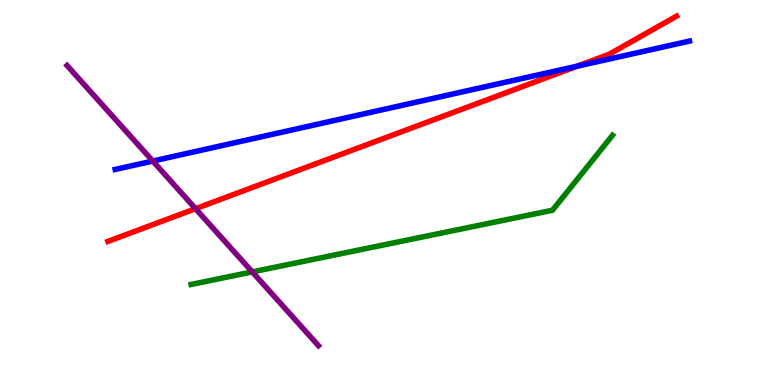[{'lines': ['blue', 'red'], 'intersections': [{'x': 7.45, 'y': 8.28}]}, {'lines': ['green', 'red'], 'intersections': []}, {'lines': ['purple', 'red'], 'intersections': [{'x': 2.52, 'y': 4.58}]}, {'lines': ['blue', 'green'], 'intersections': []}, {'lines': ['blue', 'purple'], 'intersections': [{'x': 1.97, 'y': 5.82}]}, {'lines': ['green', 'purple'], 'intersections': [{'x': 3.26, 'y': 2.94}]}]